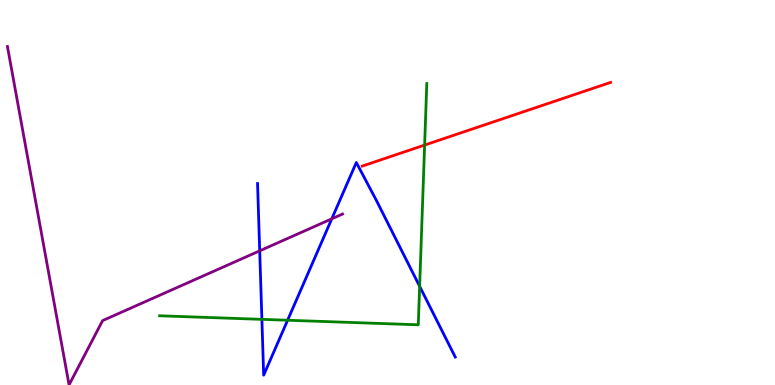[{'lines': ['blue', 'red'], 'intersections': []}, {'lines': ['green', 'red'], 'intersections': [{'x': 5.48, 'y': 6.23}]}, {'lines': ['purple', 'red'], 'intersections': []}, {'lines': ['blue', 'green'], 'intersections': [{'x': 3.38, 'y': 1.71}, {'x': 3.71, 'y': 1.68}, {'x': 5.41, 'y': 2.56}]}, {'lines': ['blue', 'purple'], 'intersections': [{'x': 3.35, 'y': 3.48}, {'x': 4.28, 'y': 4.32}]}, {'lines': ['green', 'purple'], 'intersections': []}]